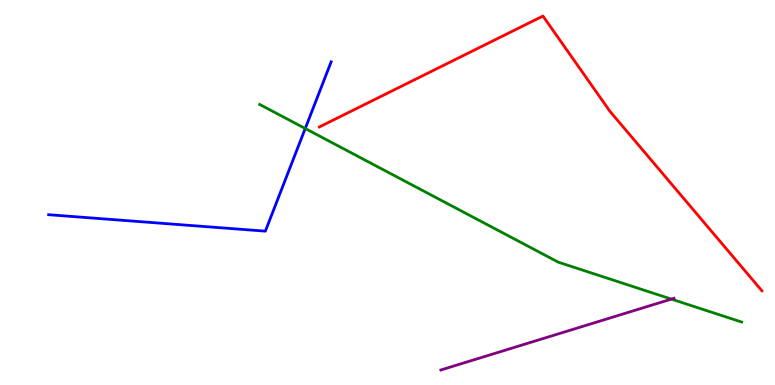[{'lines': ['blue', 'red'], 'intersections': []}, {'lines': ['green', 'red'], 'intersections': []}, {'lines': ['purple', 'red'], 'intersections': []}, {'lines': ['blue', 'green'], 'intersections': [{'x': 3.94, 'y': 6.66}]}, {'lines': ['blue', 'purple'], 'intersections': []}, {'lines': ['green', 'purple'], 'intersections': [{'x': 8.66, 'y': 2.23}]}]